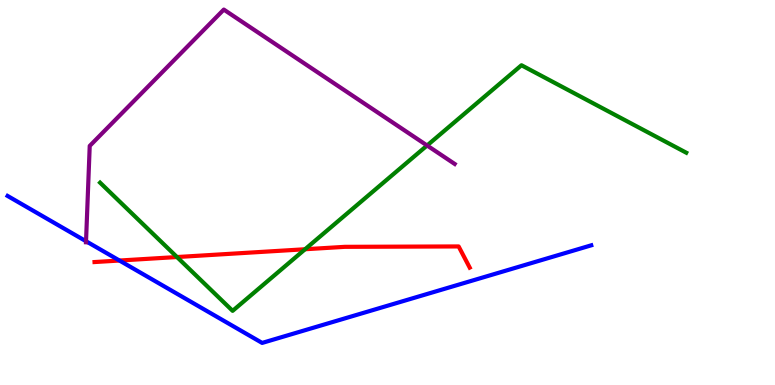[{'lines': ['blue', 'red'], 'intersections': [{'x': 1.54, 'y': 3.23}]}, {'lines': ['green', 'red'], 'intersections': [{'x': 2.28, 'y': 3.32}, {'x': 3.94, 'y': 3.53}]}, {'lines': ['purple', 'red'], 'intersections': []}, {'lines': ['blue', 'green'], 'intersections': []}, {'lines': ['blue', 'purple'], 'intersections': [{'x': 1.11, 'y': 3.73}]}, {'lines': ['green', 'purple'], 'intersections': [{'x': 5.51, 'y': 6.22}]}]